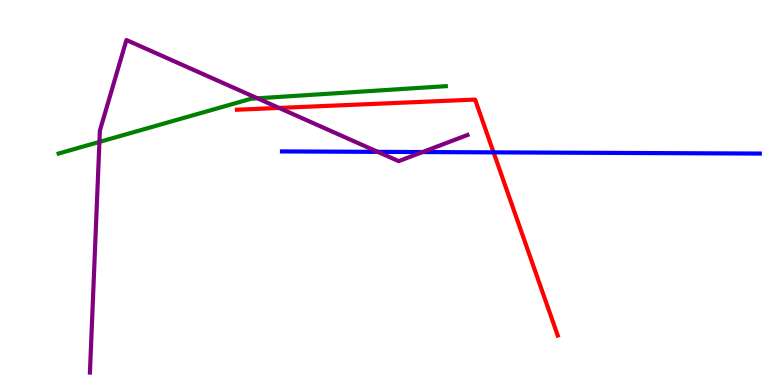[{'lines': ['blue', 'red'], 'intersections': [{'x': 6.37, 'y': 6.04}]}, {'lines': ['green', 'red'], 'intersections': []}, {'lines': ['purple', 'red'], 'intersections': [{'x': 3.6, 'y': 7.2}]}, {'lines': ['blue', 'green'], 'intersections': []}, {'lines': ['blue', 'purple'], 'intersections': [{'x': 4.87, 'y': 6.06}, {'x': 5.45, 'y': 6.05}]}, {'lines': ['green', 'purple'], 'intersections': [{'x': 1.28, 'y': 6.31}, {'x': 3.32, 'y': 7.45}]}]